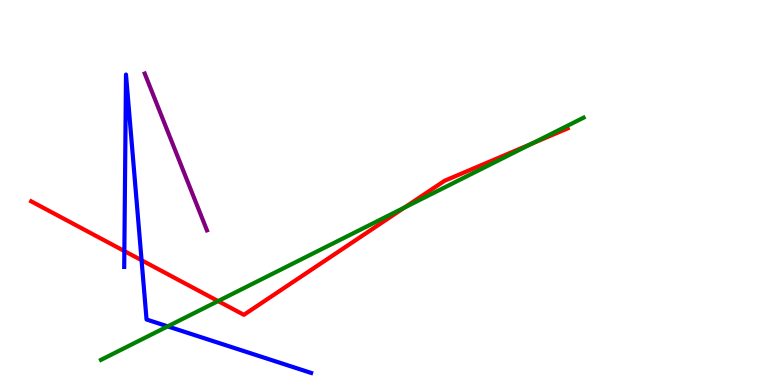[{'lines': ['blue', 'red'], 'intersections': [{'x': 1.6, 'y': 3.48}, {'x': 1.83, 'y': 3.24}]}, {'lines': ['green', 'red'], 'intersections': [{'x': 2.81, 'y': 2.18}, {'x': 5.22, 'y': 4.61}, {'x': 6.86, 'y': 6.27}]}, {'lines': ['purple', 'red'], 'intersections': []}, {'lines': ['blue', 'green'], 'intersections': [{'x': 2.16, 'y': 1.52}]}, {'lines': ['blue', 'purple'], 'intersections': []}, {'lines': ['green', 'purple'], 'intersections': []}]